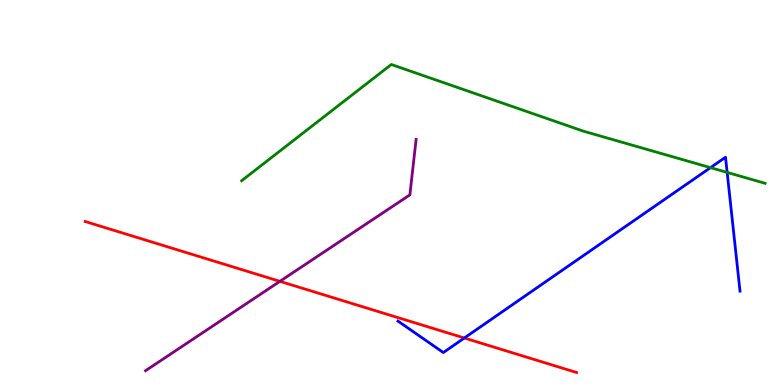[{'lines': ['blue', 'red'], 'intersections': [{'x': 5.99, 'y': 1.22}]}, {'lines': ['green', 'red'], 'intersections': []}, {'lines': ['purple', 'red'], 'intersections': [{'x': 3.61, 'y': 2.69}]}, {'lines': ['blue', 'green'], 'intersections': [{'x': 9.17, 'y': 5.65}, {'x': 9.38, 'y': 5.52}]}, {'lines': ['blue', 'purple'], 'intersections': []}, {'lines': ['green', 'purple'], 'intersections': []}]